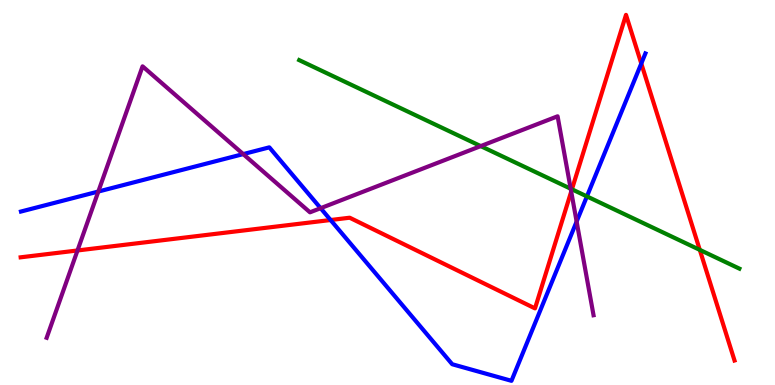[{'lines': ['blue', 'red'], 'intersections': [{'x': 4.27, 'y': 4.29}, {'x': 8.27, 'y': 8.35}]}, {'lines': ['green', 'red'], 'intersections': [{'x': 7.38, 'y': 5.08}, {'x': 9.03, 'y': 3.51}]}, {'lines': ['purple', 'red'], 'intersections': [{'x': 1.0, 'y': 3.49}, {'x': 7.37, 'y': 5.02}]}, {'lines': ['blue', 'green'], 'intersections': [{'x': 7.57, 'y': 4.9}]}, {'lines': ['blue', 'purple'], 'intersections': [{'x': 1.27, 'y': 5.02}, {'x': 3.14, 'y': 6.0}, {'x': 4.14, 'y': 4.59}, {'x': 7.44, 'y': 4.25}]}, {'lines': ['green', 'purple'], 'intersections': [{'x': 6.2, 'y': 6.21}, {'x': 7.36, 'y': 5.1}]}]